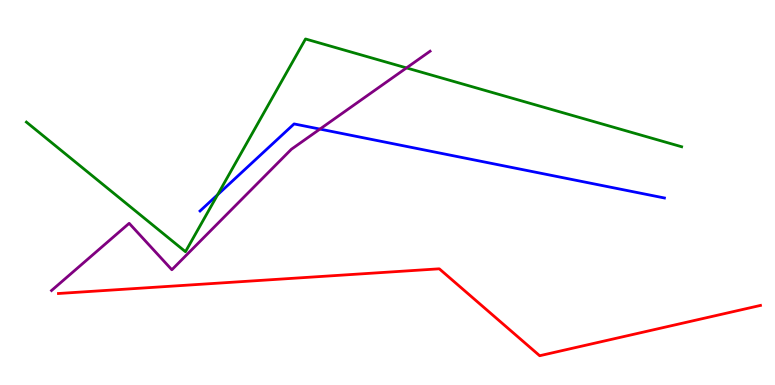[{'lines': ['blue', 'red'], 'intersections': []}, {'lines': ['green', 'red'], 'intersections': []}, {'lines': ['purple', 'red'], 'intersections': []}, {'lines': ['blue', 'green'], 'intersections': [{'x': 2.81, 'y': 4.94}]}, {'lines': ['blue', 'purple'], 'intersections': [{'x': 4.13, 'y': 6.65}]}, {'lines': ['green', 'purple'], 'intersections': [{'x': 5.24, 'y': 8.24}]}]